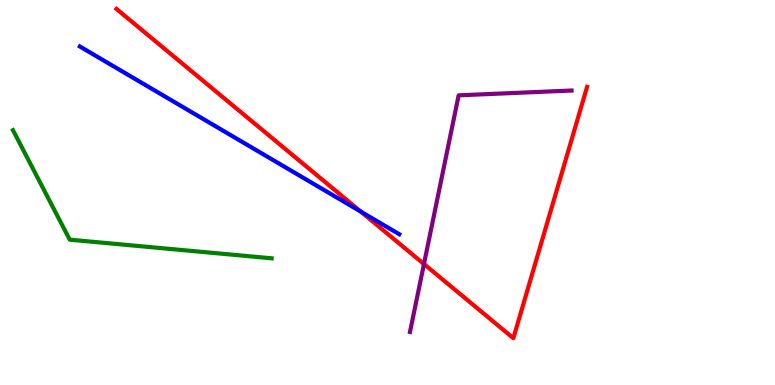[{'lines': ['blue', 'red'], 'intersections': [{'x': 4.65, 'y': 4.5}]}, {'lines': ['green', 'red'], 'intersections': []}, {'lines': ['purple', 'red'], 'intersections': [{'x': 5.47, 'y': 3.14}]}, {'lines': ['blue', 'green'], 'intersections': []}, {'lines': ['blue', 'purple'], 'intersections': []}, {'lines': ['green', 'purple'], 'intersections': []}]